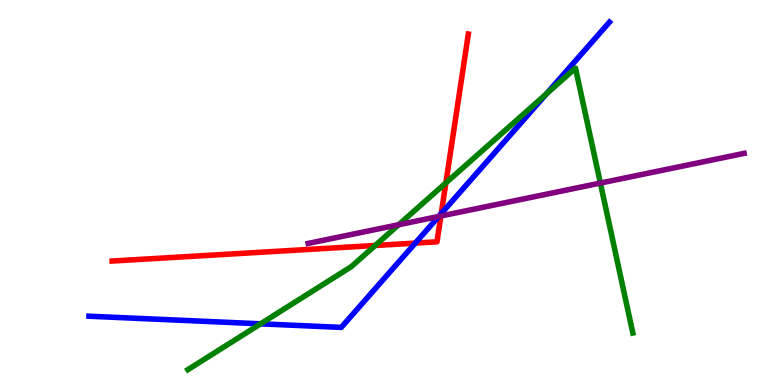[{'lines': ['blue', 'red'], 'intersections': [{'x': 5.36, 'y': 3.69}, {'x': 5.69, 'y': 4.45}]}, {'lines': ['green', 'red'], 'intersections': [{'x': 4.84, 'y': 3.62}, {'x': 5.75, 'y': 5.25}]}, {'lines': ['purple', 'red'], 'intersections': [{'x': 5.69, 'y': 4.39}]}, {'lines': ['blue', 'green'], 'intersections': [{'x': 3.36, 'y': 1.59}, {'x': 7.05, 'y': 7.56}]}, {'lines': ['blue', 'purple'], 'intersections': [{'x': 5.66, 'y': 4.38}]}, {'lines': ['green', 'purple'], 'intersections': [{'x': 5.14, 'y': 4.16}, {'x': 7.75, 'y': 5.25}]}]